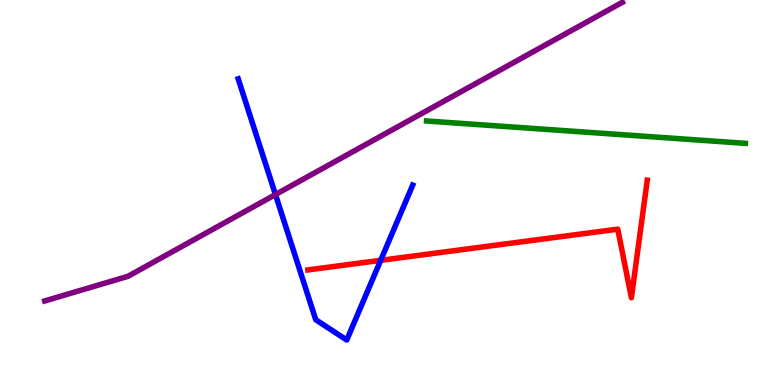[{'lines': ['blue', 'red'], 'intersections': [{'x': 4.91, 'y': 3.24}]}, {'lines': ['green', 'red'], 'intersections': []}, {'lines': ['purple', 'red'], 'intersections': []}, {'lines': ['blue', 'green'], 'intersections': []}, {'lines': ['blue', 'purple'], 'intersections': [{'x': 3.55, 'y': 4.95}]}, {'lines': ['green', 'purple'], 'intersections': []}]